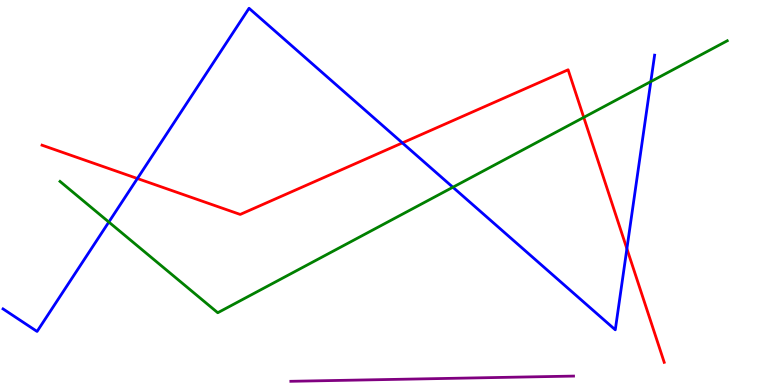[{'lines': ['blue', 'red'], 'intersections': [{'x': 1.77, 'y': 5.36}, {'x': 5.19, 'y': 6.29}, {'x': 8.09, 'y': 3.54}]}, {'lines': ['green', 'red'], 'intersections': [{'x': 7.53, 'y': 6.95}]}, {'lines': ['purple', 'red'], 'intersections': []}, {'lines': ['blue', 'green'], 'intersections': [{'x': 1.4, 'y': 4.23}, {'x': 5.84, 'y': 5.14}, {'x': 8.4, 'y': 7.88}]}, {'lines': ['blue', 'purple'], 'intersections': []}, {'lines': ['green', 'purple'], 'intersections': []}]